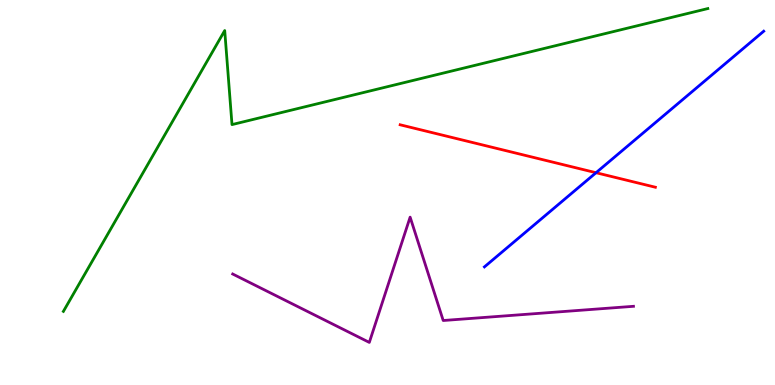[{'lines': ['blue', 'red'], 'intersections': [{'x': 7.69, 'y': 5.51}]}, {'lines': ['green', 'red'], 'intersections': []}, {'lines': ['purple', 'red'], 'intersections': []}, {'lines': ['blue', 'green'], 'intersections': []}, {'lines': ['blue', 'purple'], 'intersections': []}, {'lines': ['green', 'purple'], 'intersections': []}]